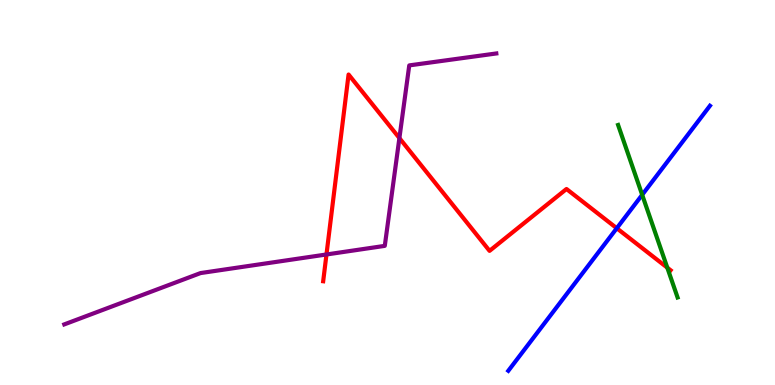[{'lines': ['blue', 'red'], 'intersections': [{'x': 7.96, 'y': 4.07}]}, {'lines': ['green', 'red'], 'intersections': [{'x': 8.61, 'y': 3.05}]}, {'lines': ['purple', 'red'], 'intersections': [{'x': 4.21, 'y': 3.39}, {'x': 5.15, 'y': 6.41}]}, {'lines': ['blue', 'green'], 'intersections': [{'x': 8.29, 'y': 4.94}]}, {'lines': ['blue', 'purple'], 'intersections': []}, {'lines': ['green', 'purple'], 'intersections': []}]